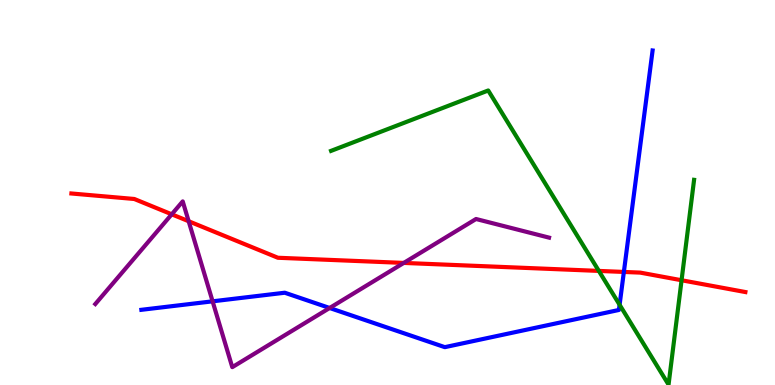[{'lines': ['blue', 'red'], 'intersections': [{'x': 8.05, 'y': 2.94}]}, {'lines': ['green', 'red'], 'intersections': [{'x': 7.73, 'y': 2.96}, {'x': 8.79, 'y': 2.72}]}, {'lines': ['purple', 'red'], 'intersections': [{'x': 2.22, 'y': 4.43}, {'x': 2.43, 'y': 4.25}, {'x': 5.21, 'y': 3.17}]}, {'lines': ['blue', 'green'], 'intersections': [{'x': 7.99, 'y': 2.08}]}, {'lines': ['blue', 'purple'], 'intersections': [{'x': 2.74, 'y': 2.17}, {'x': 4.25, 'y': 2.0}]}, {'lines': ['green', 'purple'], 'intersections': []}]